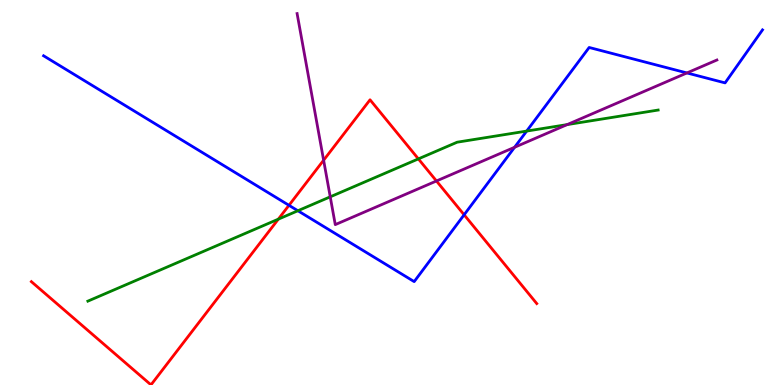[{'lines': ['blue', 'red'], 'intersections': [{'x': 3.73, 'y': 4.67}, {'x': 5.99, 'y': 4.42}]}, {'lines': ['green', 'red'], 'intersections': [{'x': 3.59, 'y': 4.31}, {'x': 5.4, 'y': 5.87}]}, {'lines': ['purple', 'red'], 'intersections': [{'x': 4.18, 'y': 5.84}, {'x': 5.63, 'y': 5.3}]}, {'lines': ['blue', 'green'], 'intersections': [{'x': 3.84, 'y': 4.53}, {'x': 6.8, 'y': 6.6}]}, {'lines': ['blue', 'purple'], 'intersections': [{'x': 6.64, 'y': 6.17}, {'x': 8.86, 'y': 8.11}]}, {'lines': ['green', 'purple'], 'intersections': [{'x': 4.26, 'y': 4.89}, {'x': 7.32, 'y': 6.76}]}]